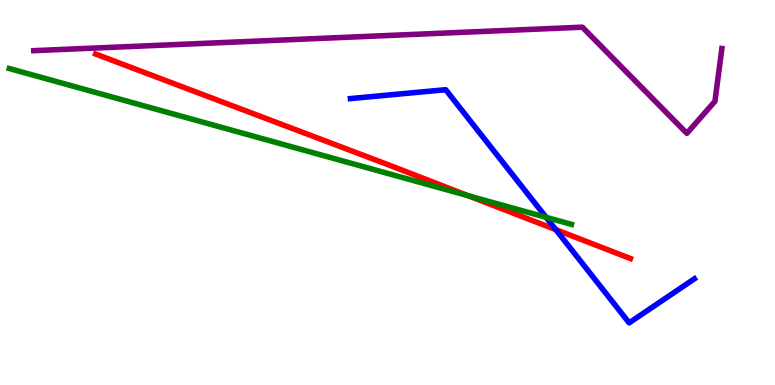[{'lines': ['blue', 'red'], 'intersections': [{'x': 7.17, 'y': 4.04}]}, {'lines': ['green', 'red'], 'intersections': [{'x': 6.04, 'y': 4.92}]}, {'lines': ['purple', 'red'], 'intersections': []}, {'lines': ['blue', 'green'], 'intersections': [{'x': 7.05, 'y': 4.36}]}, {'lines': ['blue', 'purple'], 'intersections': []}, {'lines': ['green', 'purple'], 'intersections': []}]